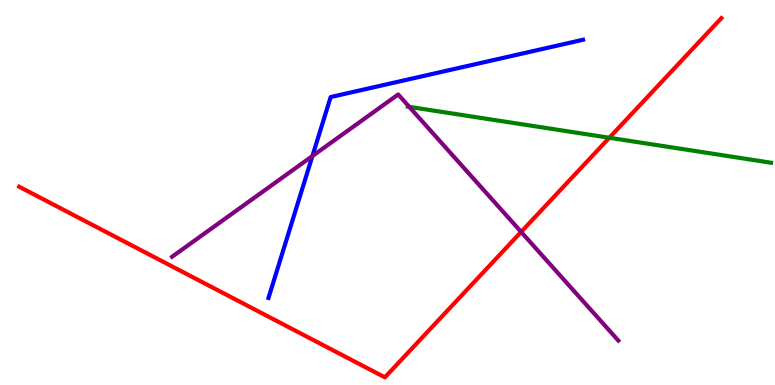[{'lines': ['blue', 'red'], 'intersections': []}, {'lines': ['green', 'red'], 'intersections': [{'x': 7.86, 'y': 6.42}]}, {'lines': ['purple', 'red'], 'intersections': [{'x': 6.72, 'y': 3.98}]}, {'lines': ['blue', 'green'], 'intersections': []}, {'lines': ['blue', 'purple'], 'intersections': [{'x': 4.03, 'y': 5.95}]}, {'lines': ['green', 'purple'], 'intersections': [{'x': 5.28, 'y': 7.22}]}]